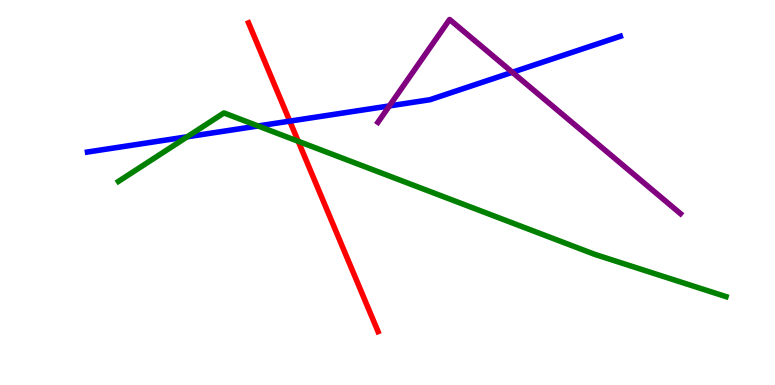[{'lines': ['blue', 'red'], 'intersections': [{'x': 3.74, 'y': 6.85}]}, {'lines': ['green', 'red'], 'intersections': [{'x': 3.85, 'y': 6.33}]}, {'lines': ['purple', 'red'], 'intersections': []}, {'lines': ['blue', 'green'], 'intersections': [{'x': 2.42, 'y': 6.45}, {'x': 3.33, 'y': 6.73}]}, {'lines': ['blue', 'purple'], 'intersections': [{'x': 5.02, 'y': 7.25}, {'x': 6.61, 'y': 8.12}]}, {'lines': ['green', 'purple'], 'intersections': []}]